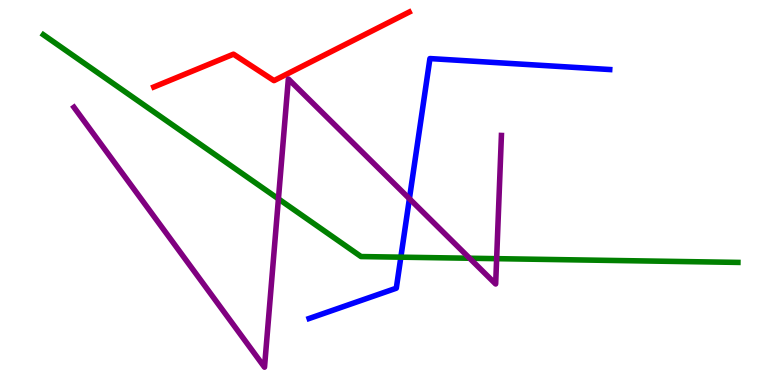[{'lines': ['blue', 'red'], 'intersections': []}, {'lines': ['green', 'red'], 'intersections': []}, {'lines': ['purple', 'red'], 'intersections': []}, {'lines': ['blue', 'green'], 'intersections': [{'x': 5.17, 'y': 3.32}]}, {'lines': ['blue', 'purple'], 'intersections': [{'x': 5.28, 'y': 4.84}]}, {'lines': ['green', 'purple'], 'intersections': [{'x': 3.59, 'y': 4.83}, {'x': 6.06, 'y': 3.29}, {'x': 6.41, 'y': 3.28}]}]